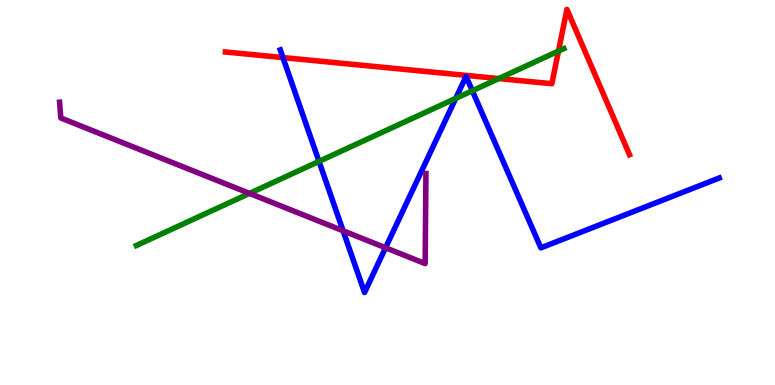[{'lines': ['blue', 'red'], 'intersections': [{'x': 3.65, 'y': 8.5}]}, {'lines': ['green', 'red'], 'intersections': [{'x': 6.44, 'y': 7.96}, {'x': 7.21, 'y': 8.67}]}, {'lines': ['purple', 'red'], 'intersections': []}, {'lines': ['blue', 'green'], 'intersections': [{'x': 4.12, 'y': 5.81}, {'x': 5.88, 'y': 7.44}, {'x': 6.09, 'y': 7.64}]}, {'lines': ['blue', 'purple'], 'intersections': [{'x': 4.43, 'y': 4.01}, {'x': 4.97, 'y': 3.56}]}, {'lines': ['green', 'purple'], 'intersections': [{'x': 3.22, 'y': 4.98}]}]